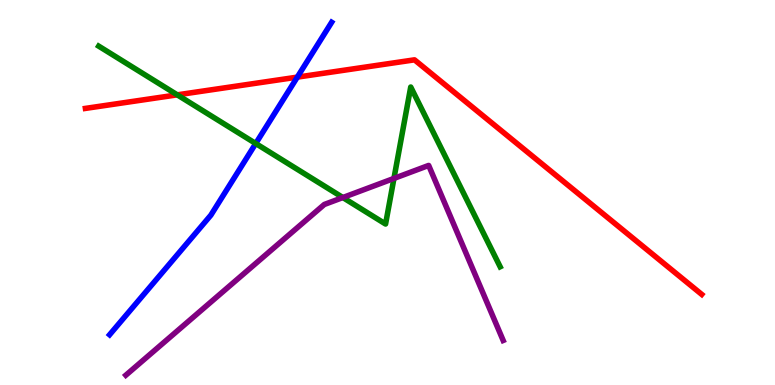[{'lines': ['blue', 'red'], 'intersections': [{'x': 3.84, 'y': 8.0}]}, {'lines': ['green', 'red'], 'intersections': [{'x': 2.29, 'y': 7.54}]}, {'lines': ['purple', 'red'], 'intersections': []}, {'lines': ['blue', 'green'], 'intersections': [{'x': 3.3, 'y': 6.27}]}, {'lines': ['blue', 'purple'], 'intersections': []}, {'lines': ['green', 'purple'], 'intersections': [{'x': 4.42, 'y': 4.87}, {'x': 5.08, 'y': 5.37}]}]